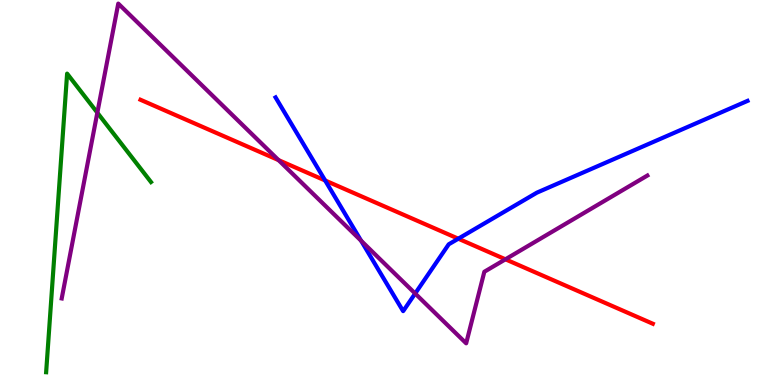[{'lines': ['blue', 'red'], 'intersections': [{'x': 4.2, 'y': 5.31}, {'x': 5.91, 'y': 3.8}]}, {'lines': ['green', 'red'], 'intersections': []}, {'lines': ['purple', 'red'], 'intersections': [{'x': 3.59, 'y': 5.84}, {'x': 6.52, 'y': 3.26}]}, {'lines': ['blue', 'green'], 'intersections': []}, {'lines': ['blue', 'purple'], 'intersections': [{'x': 4.66, 'y': 3.75}, {'x': 5.36, 'y': 2.38}]}, {'lines': ['green', 'purple'], 'intersections': [{'x': 1.26, 'y': 7.07}]}]